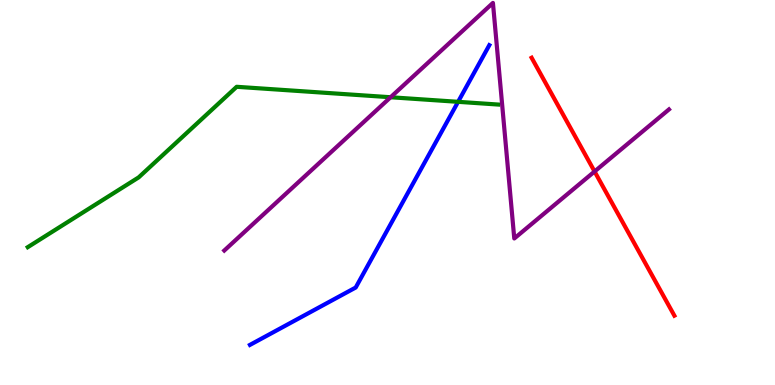[{'lines': ['blue', 'red'], 'intersections': []}, {'lines': ['green', 'red'], 'intersections': []}, {'lines': ['purple', 'red'], 'intersections': [{'x': 7.67, 'y': 5.55}]}, {'lines': ['blue', 'green'], 'intersections': [{'x': 5.91, 'y': 7.36}]}, {'lines': ['blue', 'purple'], 'intersections': []}, {'lines': ['green', 'purple'], 'intersections': [{'x': 5.04, 'y': 7.47}]}]